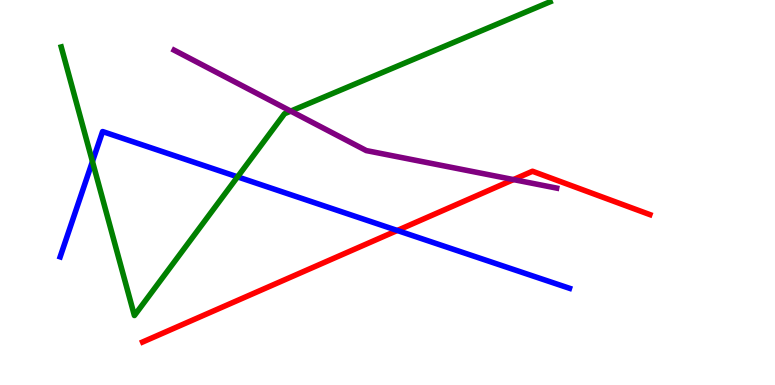[{'lines': ['blue', 'red'], 'intersections': [{'x': 5.13, 'y': 4.01}]}, {'lines': ['green', 'red'], 'intersections': []}, {'lines': ['purple', 'red'], 'intersections': [{'x': 6.63, 'y': 5.34}]}, {'lines': ['blue', 'green'], 'intersections': [{'x': 1.19, 'y': 5.8}, {'x': 3.07, 'y': 5.41}]}, {'lines': ['blue', 'purple'], 'intersections': []}, {'lines': ['green', 'purple'], 'intersections': [{'x': 3.75, 'y': 7.11}]}]